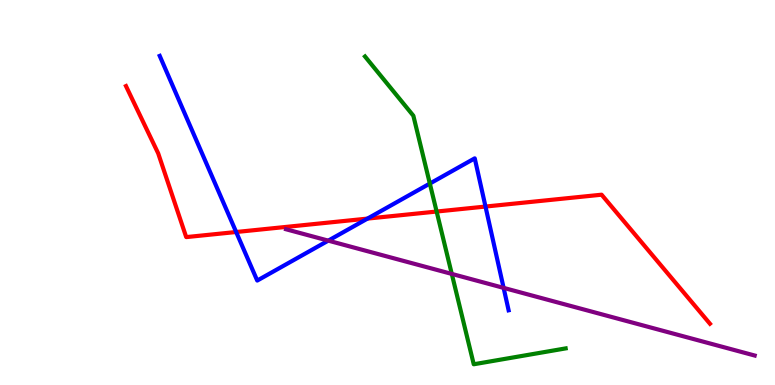[{'lines': ['blue', 'red'], 'intersections': [{'x': 3.05, 'y': 3.97}, {'x': 4.74, 'y': 4.32}, {'x': 6.26, 'y': 4.63}]}, {'lines': ['green', 'red'], 'intersections': [{'x': 5.63, 'y': 4.51}]}, {'lines': ['purple', 'red'], 'intersections': []}, {'lines': ['blue', 'green'], 'intersections': [{'x': 5.55, 'y': 5.23}]}, {'lines': ['blue', 'purple'], 'intersections': [{'x': 4.24, 'y': 3.75}, {'x': 6.5, 'y': 2.52}]}, {'lines': ['green', 'purple'], 'intersections': [{'x': 5.83, 'y': 2.89}]}]